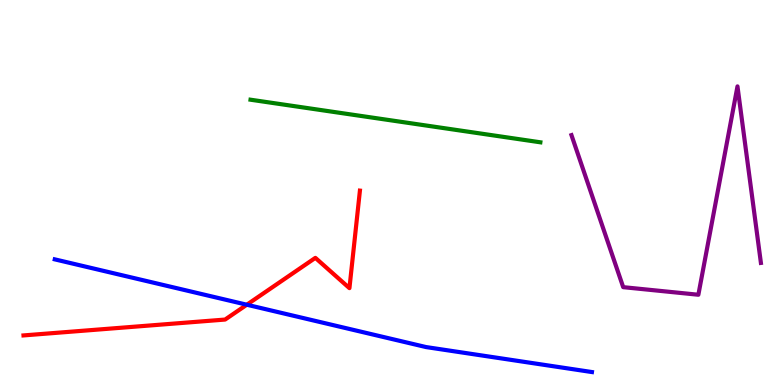[{'lines': ['blue', 'red'], 'intersections': [{'x': 3.18, 'y': 2.09}]}, {'lines': ['green', 'red'], 'intersections': []}, {'lines': ['purple', 'red'], 'intersections': []}, {'lines': ['blue', 'green'], 'intersections': []}, {'lines': ['blue', 'purple'], 'intersections': []}, {'lines': ['green', 'purple'], 'intersections': []}]